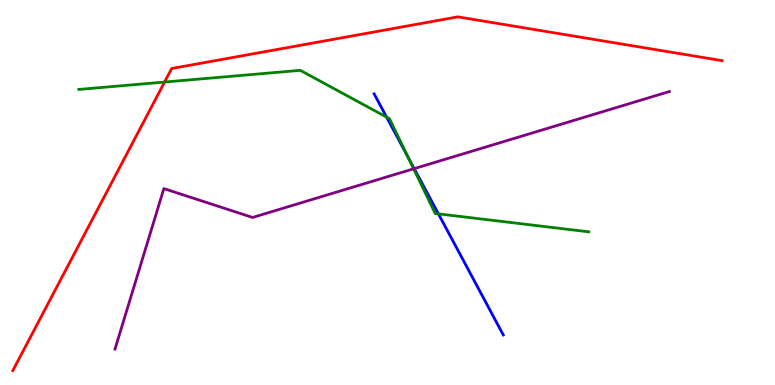[{'lines': ['blue', 'red'], 'intersections': []}, {'lines': ['green', 'red'], 'intersections': [{'x': 2.12, 'y': 7.87}]}, {'lines': ['purple', 'red'], 'intersections': []}, {'lines': ['blue', 'green'], 'intersections': [{'x': 4.99, 'y': 6.96}, {'x': 5.26, 'y': 5.92}, {'x': 5.66, 'y': 4.45}]}, {'lines': ['blue', 'purple'], 'intersections': [{'x': 5.34, 'y': 5.62}]}, {'lines': ['green', 'purple'], 'intersections': [{'x': 5.34, 'y': 5.62}]}]